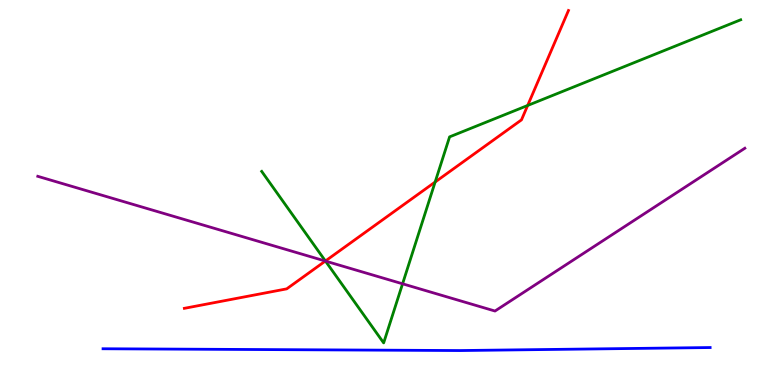[{'lines': ['blue', 'red'], 'intersections': []}, {'lines': ['green', 'red'], 'intersections': [{'x': 4.2, 'y': 3.22}, {'x': 5.61, 'y': 5.27}, {'x': 6.81, 'y': 7.26}]}, {'lines': ['purple', 'red'], 'intersections': [{'x': 4.2, 'y': 3.22}]}, {'lines': ['blue', 'green'], 'intersections': []}, {'lines': ['blue', 'purple'], 'intersections': []}, {'lines': ['green', 'purple'], 'intersections': [{'x': 4.2, 'y': 3.22}, {'x': 5.19, 'y': 2.63}]}]